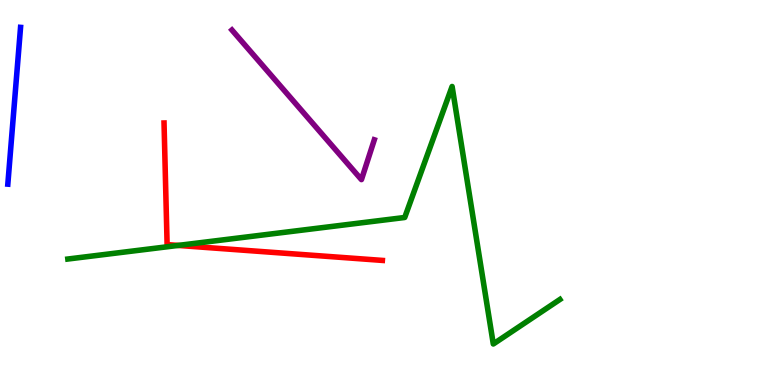[{'lines': ['blue', 'red'], 'intersections': []}, {'lines': ['green', 'red'], 'intersections': [{'x': 2.3, 'y': 3.63}]}, {'lines': ['purple', 'red'], 'intersections': []}, {'lines': ['blue', 'green'], 'intersections': []}, {'lines': ['blue', 'purple'], 'intersections': []}, {'lines': ['green', 'purple'], 'intersections': []}]